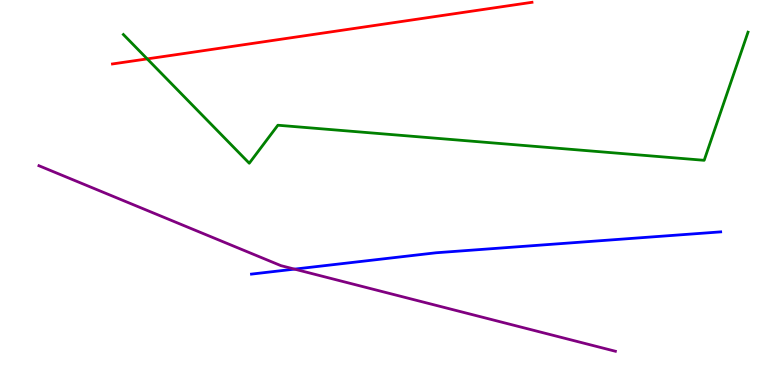[{'lines': ['blue', 'red'], 'intersections': []}, {'lines': ['green', 'red'], 'intersections': [{'x': 1.9, 'y': 8.47}]}, {'lines': ['purple', 'red'], 'intersections': []}, {'lines': ['blue', 'green'], 'intersections': []}, {'lines': ['blue', 'purple'], 'intersections': [{'x': 3.8, 'y': 3.01}]}, {'lines': ['green', 'purple'], 'intersections': []}]